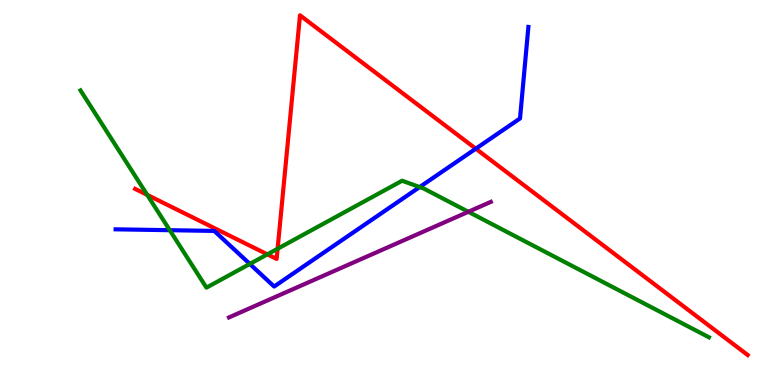[{'lines': ['blue', 'red'], 'intersections': [{'x': 6.14, 'y': 6.14}]}, {'lines': ['green', 'red'], 'intersections': [{'x': 1.9, 'y': 4.94}, {'x': 3.45, 'y': 3.39}, {'x': 3.58, 'y': 3.54}]}, {'lines': ['purple', 'red'], 'intersections': []}, {'lines': ['blue', 'green'], 'intersections': [{'x': 2.19, 'y': 4.02}, {'x': 3.22, 'y': 3.14}, {'x': 5.41, 'y': 5.14}]}, {'lines': ['blue', 'purple'], 'intersections': []}, {'lines': ['green', 'purple'], 'intersections': [{'x': 6.04, 'y': 4.5}]}]